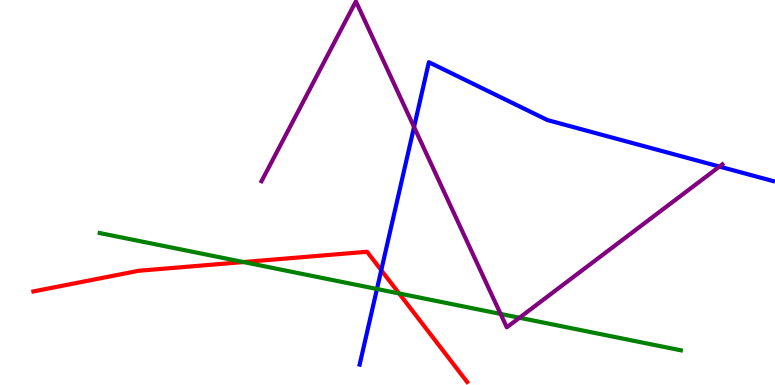[{'lines': ['blue', 'red'], 'intersections': [{'x': 4.92, 'y': 2.98}]}, {'lines': ['green', 'red'], 'intersections': [{'x': 3.14, 'y': 3.19}, {'x': 5.15, 'y': 2.38}]}, {'lines': ['purple', 'red'], 'intersections': []}, {'lines': ['blue', 'green'], 'intersections': [{'x': 4.86, 'y': 2.49}]}, {'lines': ['blue', 'purple'], 'intersections': [{'x': 5.34, 'y': 6.7}, {'x': 9.28, 'y': 5.67}]}, {'lines': ['green', 'purple'], 'intersections': [{'x': 6.46, 'y': 1.85}, {'x': 6.7, 'y': 1.75}]}]